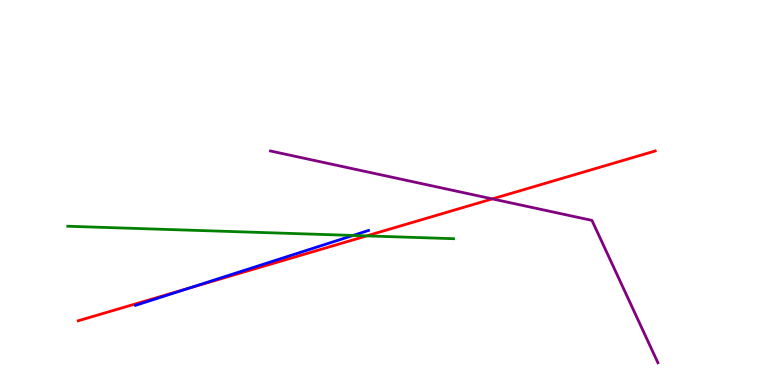[{'lines': ['blue', 'red'], 'intersections': [{'x': 2.43, 'y': 2.51}]}, {'lines': ['green', 'red'], 'intersections': [{'x': 4.73, 'y': 3.87}]}, {'lines': ['purple', 'red'], 'intersections': [{'x': 6.35, 'y': 4.83}]}, {'lines': ['blue', 'green'], 'intersections': [{'x': 4.56, 'y': 3.88}]}, {'lines': ['blue', 'purple'], 'intersections': []}, {'lines': ['green', 'purple'], 'intersections': []}]